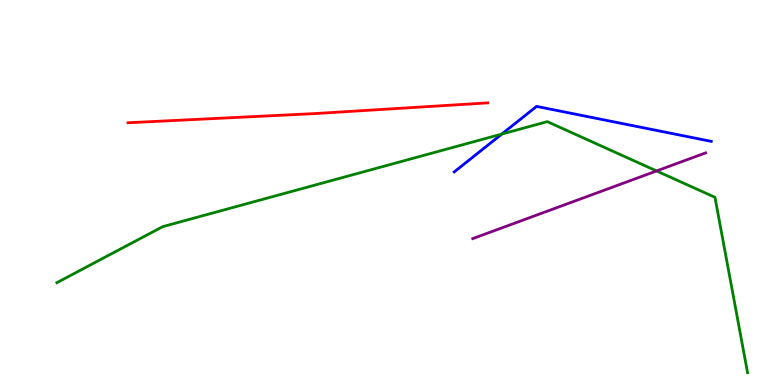[{'lines': ['blue', 'red'], 'intersections': []}, {'lines': ['green', 'red'], 'intersections': []}, {'lines': ['purple', 'red'], 'intersections': []}, {'lines': ['blue', 'green'], 'intersections': [{'x': 6.48, 'y': 6.52}]}, {'lines': ['blue', 'purple'], 'intersections': []}, {'lines': ['green', 'purple'], 'intersections': [{'x': 8.47, 'y': 5.56}]}]